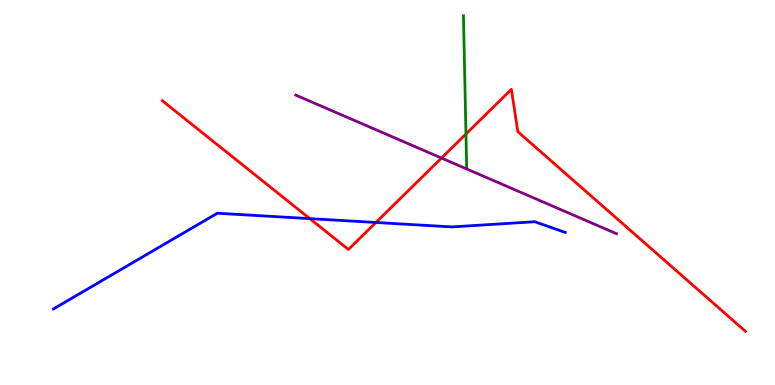[{'lines': ['blue', 'red'], 'intersections': [{'x': 4.0, 'y': 4.32}, {'x': 4.85, 'y': 4.22}]}, {'lines': ['green', 'red'], 'intersections': [{'x': 6.01, 'y': 6.52}]}, {'lines': ['purple', 'red'], 'intersections': [{'x': 5.7, 'y': 5.89}]}, {'lines': ['blue', 'green'], 'intersections': []}, {'lines': ['blue', 'purple'], 'intersections': []}, {'lines': ['green', 'purple'], 'intersections': []}]